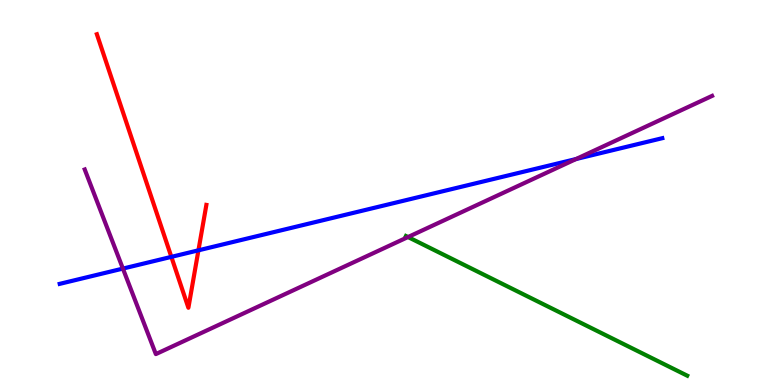[{'lines': ['blue', 'red'], 'intersections': [{'x': 2.21, 'y': 3.33}, {'x': 2.56, 'y': 3.5}]}, {'lines': ['green', 'red'], 'intersections': []}, {'lines': ['purple', 'red'], 'intersections': []}, {'lines': ['blue', 'green'], 'intersections': []}, {'lines': ['blue', 'purple'], 'intersections': [{'x': 1.59, 'y': 3.02}, {'x': 7.43, 'y': 5.87}]}, {'lines': ['green', 'purple'], 'intersections': [{'x': 5.26, 'y': 3.84}]}]